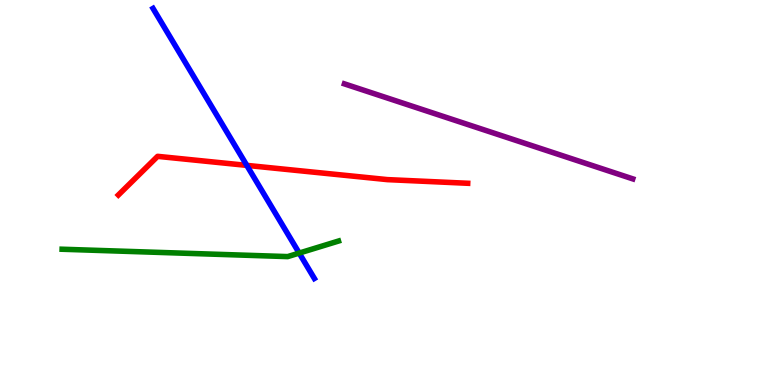[{'lines': ['blue', 'red'], 'intersections': [{'x': 3.18, 'y': 5.7}]}, {'lines': ['green', 'red'], 'intersections': []}, {'lines': ['purple', 'red'], 'intersections': []}, {'lines': ['blue', 'green'], 'intersections': [{'x': 3.86, 'y': 3.43}]}, {'lines': ['blue', 'purple'], 'intersections': []}, {'lines': ['green', 'purple'], 'intersections': []}]